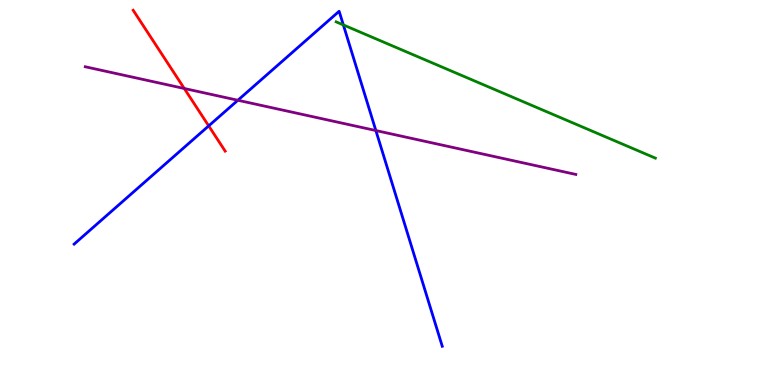[{'lines': ['blue', 'red'], 'intersections': [{'x': 2.69, 'y': 6.73}]}, {'lines': ['green', 'red'], 'intersections': []}, {'lines': ['purple', 'red'], 'intersections': [{'x': 2.38, 'y': 7.7}]}, {'lines': ['blue', 'green'], 'intersections': [{'x': 4.43, 'y': 9.35}]}, {'lines': ['blue', 'purple'], 'intersections': [{'x': 3.07, 'y': 7.4}, {'x': 4.85, 'y': 6.61}]}, {'lines': ['green', 'purple'], 'intersections': []}]